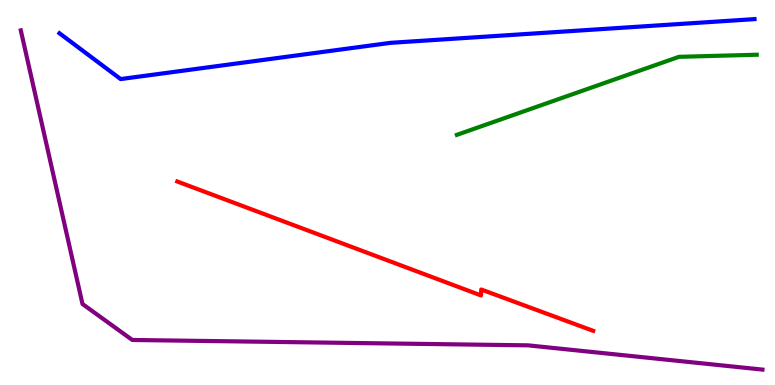[{'lines': ['blue', 'red'], 'intersections': []}, {'lines': ['green', 'red'], 'intersections': []}, {'lines': ['purple', 'red'], 'intersections': []}, {'lines': ['blue', 'green'], 'intersections': []}, {'lines': ['blue', 'purple'], 'intersections': []}, {'lines': ['green', 'purple'], 'intersections': []}]